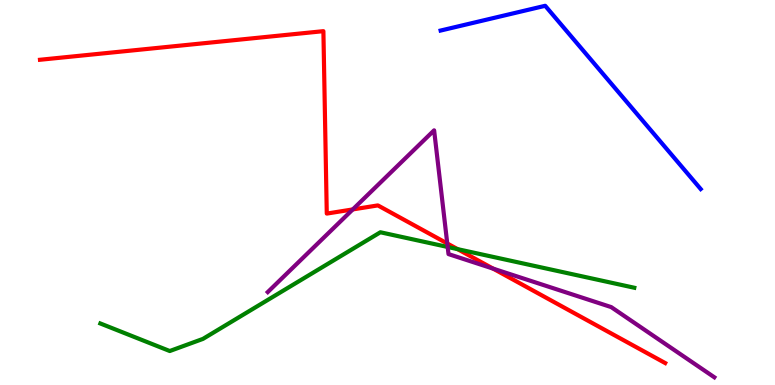[{'lines': ['blue', 'red'], 'intersections': []}, {'lines': ['green', 'red'], 'intersections': [{'x': 5.9, 'y': 3.53}]}, {'lines': ['purple', 'red'], 'intersections': [{'x': 4.55, 'y': 4.56}, {'x': 5.77, 'y': 3.68}, {'x': 6.36, 'y': 3.02}]}, {'lines': ['blue', 'green'], 'intersections': []}, {'lines': ['blue', 'purple'], 'intersections': []}, {'lines': ['green', 'purple'], 'intersections': [{'x': 5.78, 'y': 3.59}]}]